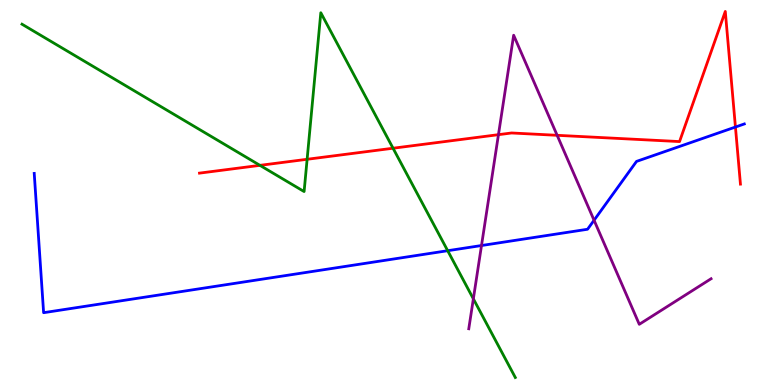[{'lines': ['blue', 'red'], 'intersections': [{'x': 9.49, 'y': 6.7}]}, {'lines': ['green', 'red'], 'intersections': [{'x': 3.35, 'y': 5.71}, {'x': 3.96, 'y': 5.86}, {'x': 5.07, 'y': 6.15}]}, {'lines': ['purple', 'red'], 'intersections': [{'x': 6.43, 'y': 6.5}, {'x': 7.19, 'y': 6.49}]}, {'lines': ['blue', 'green'], 'intersections': [{'x': 5.78, 'y': 3.49}]}, {'lines': ['blue', 'purple'], 'intersections': [{'x': 6.21, 'y': 3.62}, {'x': 7.67, 'y': 4.28}]}, {'lines': ['green', 'purple'], 'intersections': [{'x': 6.11, 'y': 2.24}]}]